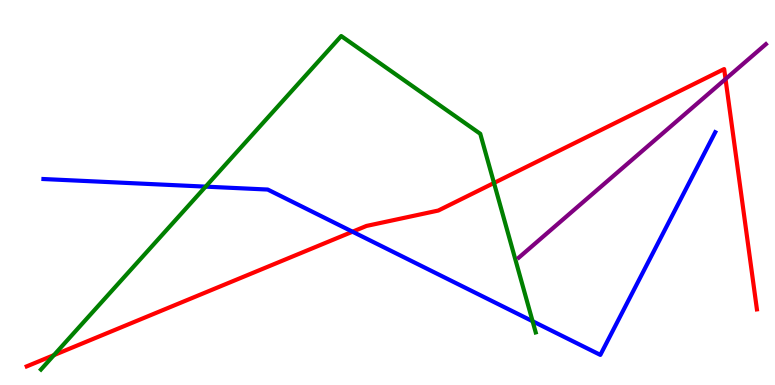[{'lines': ['blue', 'red'], 'intersections': [{'x': 4.55, 'y': 3.98}]}, {'lines': ['green', 'red'], 'intersections': [{'x': 0.696, 'y': 0.776}, {'x': 6.37, 'y': 5.25}]}, {'lines': ['purple', 'red'], 'intersections': [{'x': 9.36, 'y': 7.95}]}, {'lines': ['blue', 'green'], 'intersections': [{'x': 2.65, 'y': 5.15}, {'x': 6.87, 'y': 1.66}]}, {'lines': ['blue', 'purple'], 'intersections': []}, {'lines': ['green', 'purple'], 'intersections': []}]